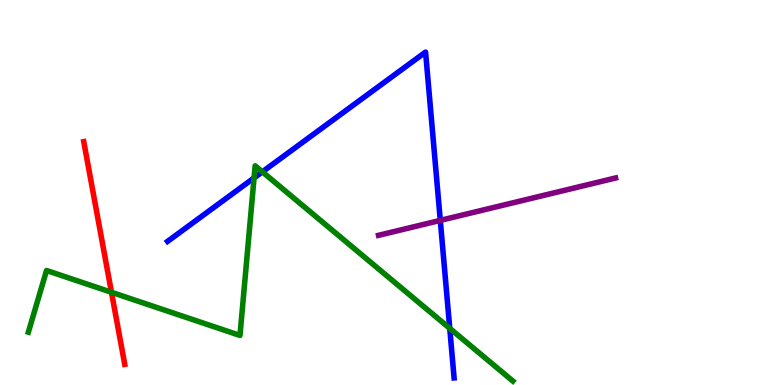[{'lines': ['blue', 'red'], 'intersections': []}, {'lines': ['green', 'red'], 'intersections': [{'x': 1.44, 'y': 2.41}]}, {'lines': ['purple', 'red'], 'intersections': []}, {'lines': ['blue', 'green'], 'intersections': [{'x': 3.28, 'y': 5.38}, {'x': 3.39, 'y': 5.54}, {'x': 5.8, 'y': 1.47}]}, {'lines': ['blue', 'purple'], 'intersections': [{'x': 5.68, 'y': 4.28}]}, {'lines': ['green', 'purple'], 'intersections': []}]